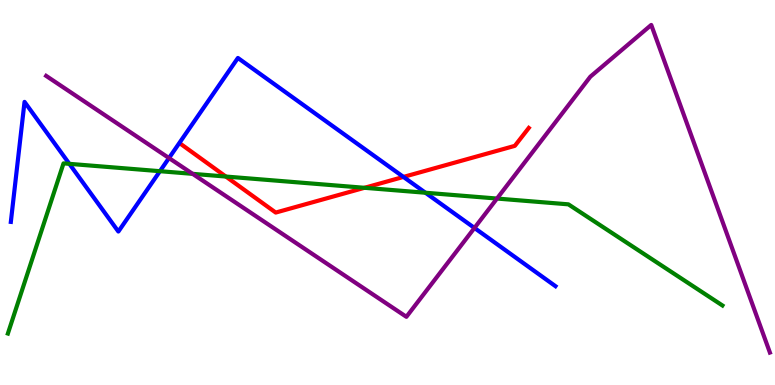[{'lines': ['blue', 'red'], 'intersections': [{'x': 5.21, 'y': 5.4}]}, {'lines': ['green', 'red'], 'intersections': [{'x': 2.91, 'y': 5.41}, {'x': 4.7, 'y': 5.12}]}, {'lines': ['purple', 'red'], 'intersections': []}, {'lines': ['blue', 'green'], 'intersections': [{'x': 0.895, 'y': 5.74}, {'x': 2.06, 'y': 5.55}, {'x': 5.49, 'y': 4.99}]}, {'lines': ['blue', 'purple'], 'intersections': [{'x': 2.18, 'y': 5.89}, {'x': 6.12, 'y': 4.08}]}, {'lines': ['green', 'purple'], 'intersections': [{'x': 2.49, 'y': 5.48}, {'x': 6.41, 'y': 4.84}]}]